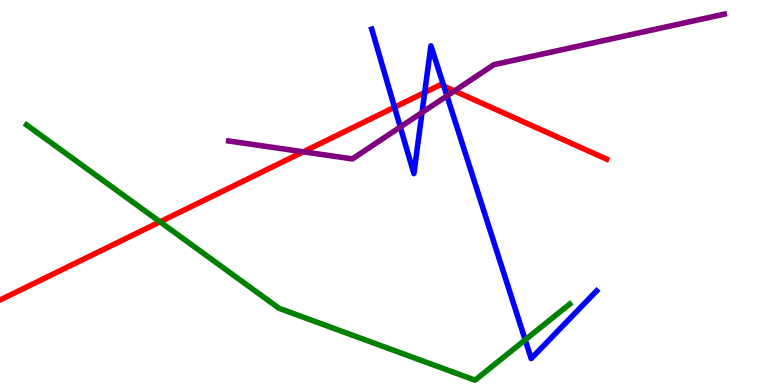[{'lines': ['blue', 'red'], 'intersections': [{'x': 5.09, 'y': 7.21}, {'x': 5.48, 'y': 7.6}, {'x': 5.73, 'y': 7.76}]}, {'lines': ['green', 'red'], 'intersections': [{'x': 2.06, 'y': 4.24}]}, {'lines': ['purple', 'red'], 'intersections': [{'x': 3.91, 'y': 6.06}, {'x': 5.86, 'y': 7.64}]}, {'lines': ['blue', 'green'], 'intersections': [{'x': 6.78, 'y': 1.17}]}, {'lines': ['blue', 'purple'], 'intersections': [{'x': 5.17, 'y': 6.7}, {'x': 5.45, 'y': 7.08}, {'x': 5.77, 'y': 7.51}]}, {'lines': ['green', 'purple'], 'intersections': []}]